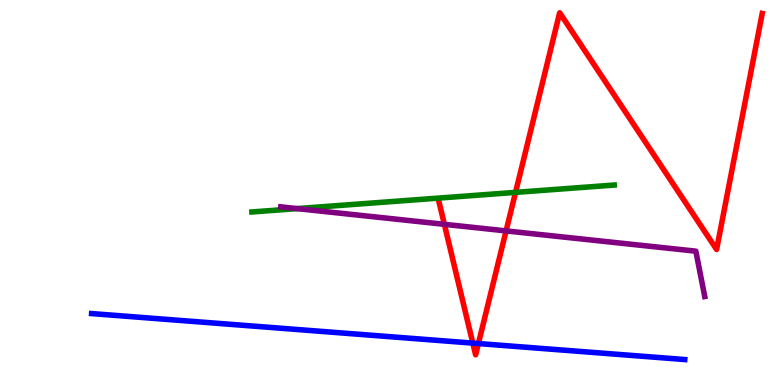[{'lines': ['blue', 'red'], 'intersections': [{'x': 6.1, 'y': 1.09}, {'x': 6.17, 'y': 1.08}]}, {'lines': ['green', 'red'], 'intersections': [{'x': 6.65, 'y': 5.0}]}, {'lines': ['purple', 'red'], 'intersections': [{'x': 5.73, 'y': 4.17}, {'x': 6.53, 'y': 4.0}]}, {'lines': ['blue', 'green'], 'intersections': []}, {'lines': ['blue', 'purple'], 'intersections': []}, {'lines': ['green', 'purple'], 'intersections': [{'x': 3.83, 'y': 4.58}]}]